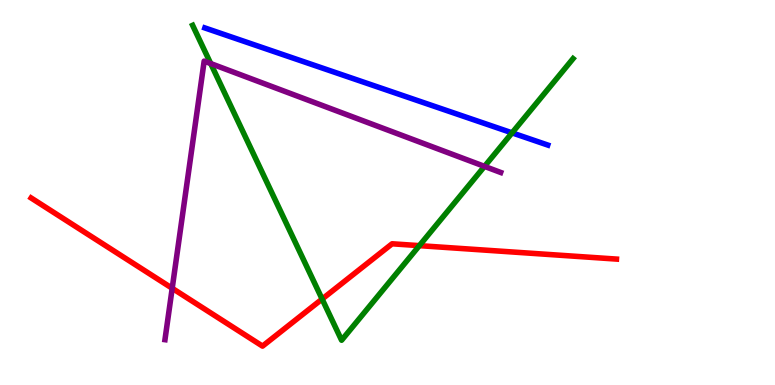[{'lines': ['blue', 'red'], 'intersections': []}, {'lines': ['green', 'red'], 'intersections': [{'x': 4.16, 'y': 2.23}, {'x': 5.41, 'y': 3.62}]}, {'lines': ['purple', 'red'], 'intersections': [{'x': 2.22, 'y': 2.51}]}, {'lines': ['blue', 'green'], 'intersections': [{'x': 6.61, 'y': 6.55}]}, {'lines': ['blue', 'purple'], 'intersections': []}, {'lines': ['green', 'purple'], 'intersections': [{'x': 2.72, 'y': 8.35}, {'x': 6.25, 'y': 5.68}]}]